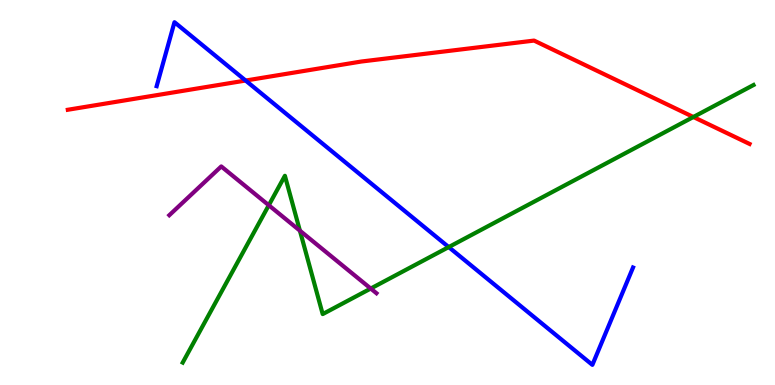[{'lines': ['blue', 'red'], 'intersections': [{'x': 3.17, 'y': 7.91}]}, {'lines': ['green', 'red'], 'intersections': [{'x': 8.95, 'y': 6.96}]}, {'lines': ['purple', 'red'], 'intersections': []}, {'lines': ['blue', 'green'], 'intersections': [{'x': 5.79, 'y': 3.58}]}, {'lines': ['blue', 'purple'], 'intersections': []}, {'lines': ['green', 'purple'], 'intersections': [{'x': 3.47, 'y': 4.67}, {'x': 3.87, 'y': 4.01}, {'x': 4.78, 'y': 2.51}]}]